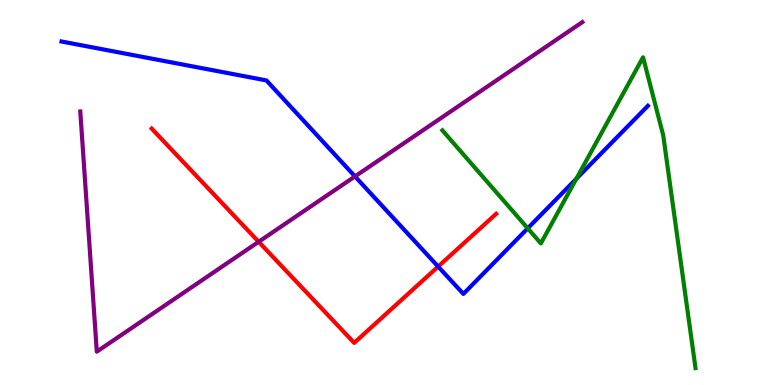[{'lines': ['blue', 'red'], 'intersections': [{'x': 5.65, 'y': 3.08}]}, {'lines': ['green', 'red'], 'intersections': []}, {'lines': ['purple', 'red'], 'intersections': [{'x': 3.34, 'y': 3.72}]}, {'lines': ['blue', 'green'], 'intersections': [{'x': 6.81, 'y': 4.07}, {'x': 7.44, 'y': 5.36}]}, {'lines': ['blue', 'purple'], 'intersections': [{'x': 4.58, 'y': 5.42}]}, {'lines': ['green', 'purple'], 'intersections': []}]